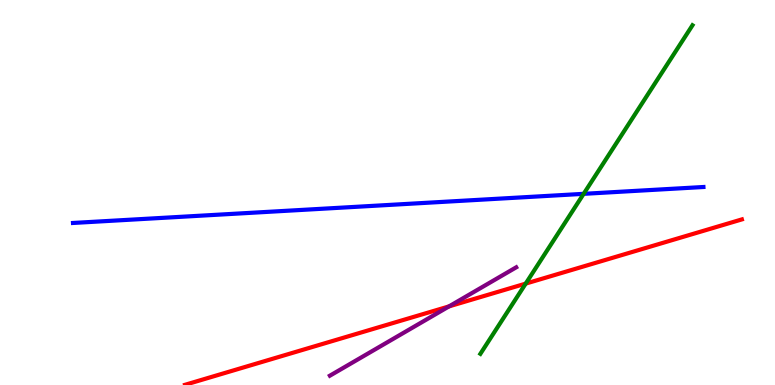[{'lines': ['blue', 'red'], 'intersections': []}, {'lines': ['green', 'red'], 'intersections': [{'x': 6.78, 'y': 2.63}]}, {'lines': ['purple', 'red'], 'intersections': [{'x': 5.79, 'y': 2.04}]}, {'lines': ['blue', 'green'], 'intersections': [{'x': 7.53, 'y': 4.97}]}, {'lines': ['blue', 'purple'], 'intersections': []}, {'lines': ['green', 'purple'], 'intersections': []}]